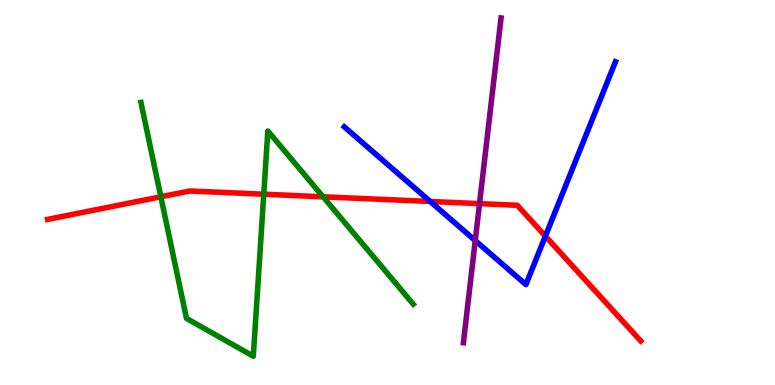[{'lines': ['blue', 'red'], 'intersections': [{'x': 5.55, 'y': 4.77}, {'x': 7.04, 'y': 3.87}]}, {'lines': ['green', 'red'], 'intersections': [{'x': 2.08, 'y': 4.89}, {'x': 3.4, 'y': 4.96}, {'x': 4.17, 'y': 4.89}]}, {'lines': ['purple', 'red'], 'intersections': [{'x': 6.19, 'y': 4.71}]}, {'lines': ['blue', 'green'], 'intersections': []}, {'lines': ['blue', 'purple'], 'intersections': [{'x': 6.13, 'y': 3.75}]}, {'lines': ['green', 'purple'], 'intersections': []}]